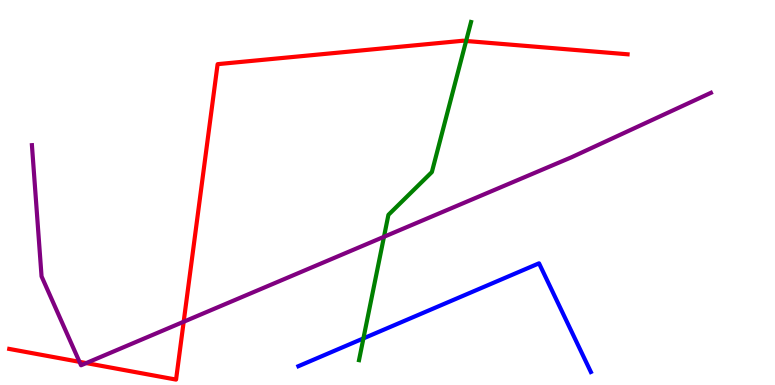[{'lines': ['blue', 'red'], 'intersections': []}, {'lines': ['green', 'red'], 'intersections': [{'x': 6.01, 'y': 8.94}]}, {'lines': ['purple', 'red'], 'intersections': [{'x': 1.03, 'y': 0.602}, {'x': 1.11, 'y': 0.57}, {'x': 2.37, 'y': 1.64}]}, {'lines': ['blue', 'green'], 'intersections': [{'x': 4.69, 'y': 1.21}]}, {'lines': ['blue', 'purple'], 'intersections': []}, {'lines': ['green', 'purple'], 'intersections': [{'x': 4.95, 'y': 3.85}]}]